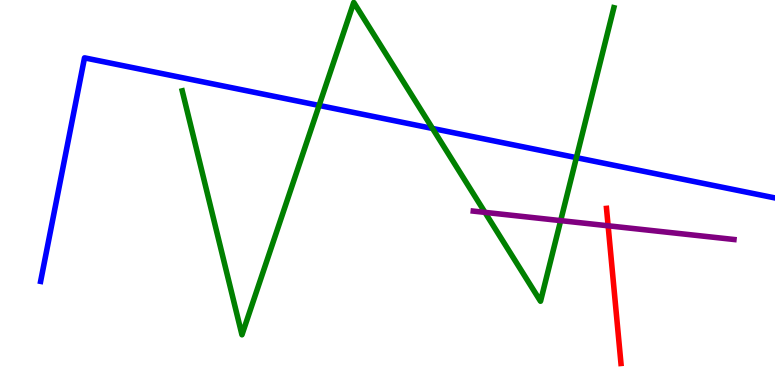[{'lines': ['blue', 'red'], 'intersections': []}, {'lines': ['green', 'red'], 'intersections': []}, {'lines': ['purple', 'red'], 'intersections': [{'x': 7.85, 'y': 4.14}]}, {'lines': ['blue', 'green'], 'intersections': [{'x': 4.12, 'y': 7.26}, {'x': 5.58, 'y': 6.66}, {'x': 7.44, 'y': 5.91}]}, {'lines': ['blue', 'purple'], 'intersections': []}, {'lines': ['green', 'purple'], 'intersections': [{'x': 6.26, 'y': 4.48}, {'x': 7.23, 'y': 4.27}]}]